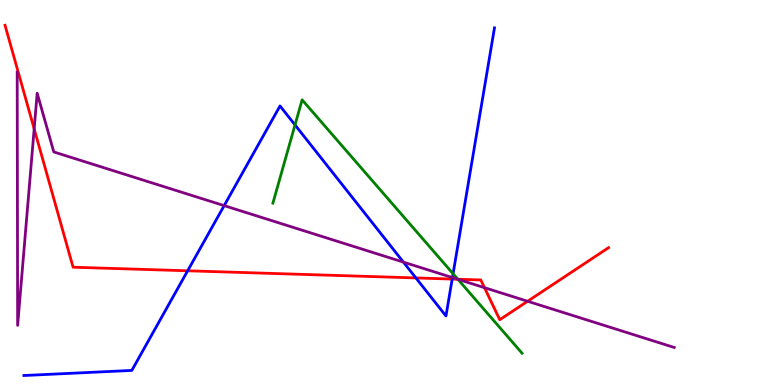[{'lines': ['blue', 'red'], 'intersections': [{'x': 2.42, 'y': 2.97}, {'x': 5.37, 'y': 2.78}, {'x': 5.83, 'y': 2.75}]}, {'lines': ['green', 'red'], 'intersections': [{'x': 5.91, 'y': 2.75}]}, {'lines': ['purple', 'red'], 'intersections': [{'x': 0.441, 'y': 6.65}, {'x': 5.91, 'y': 2.75}, {'x': 6.25, 'y': 2.53}, {'x': 6.81, 'y': 2.17}]}, {'lines': ['blue', 'green'], 'intersections': [{'x': 3.81, 'y': 6.76}, {'x': 5.85, 'y': 2.89}]}, {'lines': ['blue', 'purple'], 'intersections': [{'x': 2.89, 'y': 4.66}, {'x': 5.21, 'y': 3.19}, {'x': 5.84, 'y': 2.79}]}, {'lines': ['green', 'purple'], 'intersections': [{'x': 5.91, 'y': 2.75}]}]